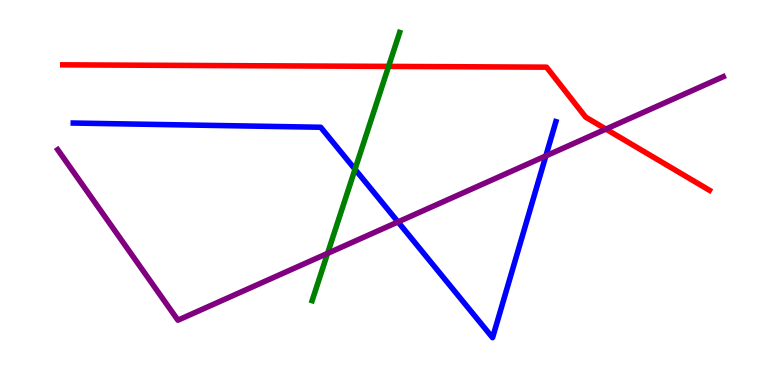[{'lines': ['blue', 'red'], 'intersections': []}, {'lines': ['green', 'red'], 'intersections': [{'x': 5.01, 'y': 8.28}]}, {'lines': ['purple', 'red'], 'intersections': [{'x': 7.82, 'y': 6.65}]}, {'lines': ['blue', 'green'], 'intersections': [{'x': 4.58, 'y': 5.6}]}, {'lines': ['blue', 'purple'], 'intersections': [{'x': 5.14, 'y': 4.24}, {'x': 7.04, 'y': 5.95}]}, {'lines': ['green', 'purple'], 'intersections': [{'x': 4.23, 'y': 3.42}]}]